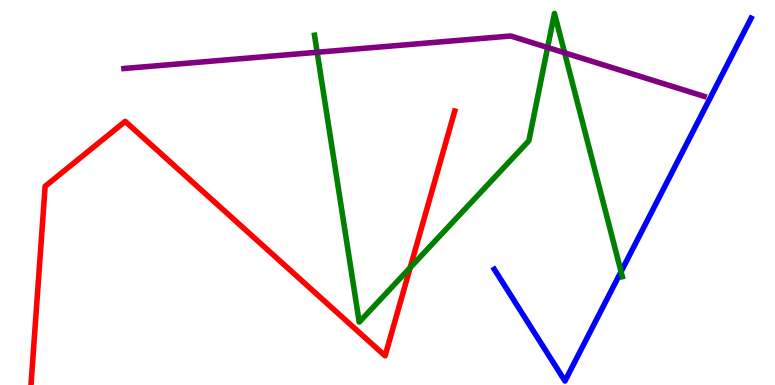[{'lines': ['blue', 'red'], 'intersections': []}, {'lines': ['green', 'red'], 'intersections': [{'x': 5.29, 'y': 3.05}]}, {'lines': ['purple', 'red'], 'intersections': []}, {'lines': ['blue', 'green'], 'intersections': [{'x': 8.01, 'y': 2.94}]}, {'lines': ['blue', 'purple'], 'intersections': []}, {'lines': ['green', 'purple'], 'intersections': [{'x': 4.09, 'y': 8.64}, {'x': 7.07, 'y': 8.77}, {'x': 7.29, 'y': 8.63}]}]